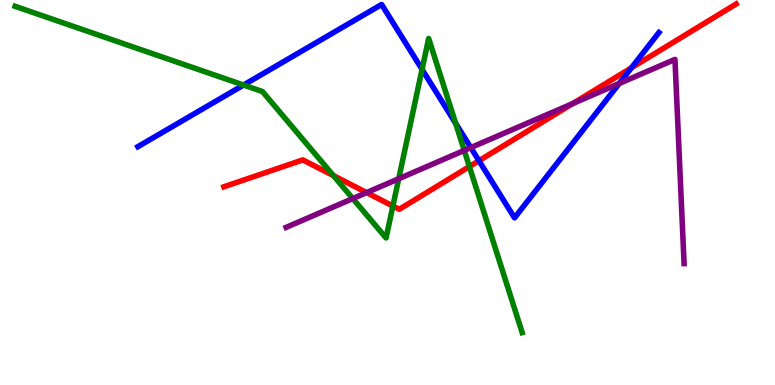[{'lines': ['blue', 'red'], 'intersections': [{'x': 6.18, 'y': 5.82}, {'x': 8.15, 'y': 8.24}]}, {'lines': ['green', 'red'], 'intersections': [{'x': 4.3, 'y': 5.44}, {'x': 5.07, 'y': 4.65}, {'x': 6.06, 'y': 5.67}]}, {'lines': ['purple', 'red'], 'intersections': [{'x': 4.73, 'y': 5.0}, {'x': 7.39, 'y': 7.31}]}, {'lines': ['blue', 'green'], 'intersections': [{'x': 3.14, 'y': 7.79}, {'x': 5.45, 'y': 8.2}, {'x': 5.88, 'y': 6.8}]}, {'lines': ['blue', 'purple'], 'intersections': [{'x': 6.07, 'y': 6.17}, {'x': 7.99, 'y': 7.83}]}, {'lines': ['green', 'purple'], 'intersections': [{'x': 4.55, 'y': 4.84}, {'x': 5.14, 'y': 5.36}, {'x': 5.99, 'y': 6.09}]}]